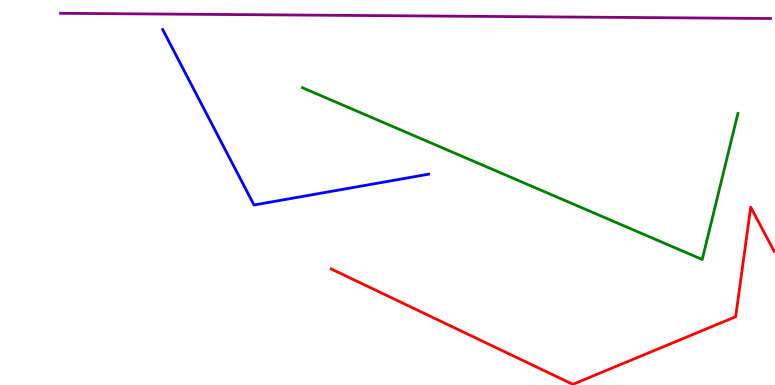[{'lines': ['blue', 'red'], 'intersections': []}, {'lines': ['green', 'red'], 'intersections': []}, {'lines': ['purple', 'red'], 'intersections': []}, {'lines': ['blue', 'green'], 'intersections': []}, {'lines': ['blue', 'purple'], 'intersections': []}, {'lines': ['green', 'purple'], 'intersections': []}]